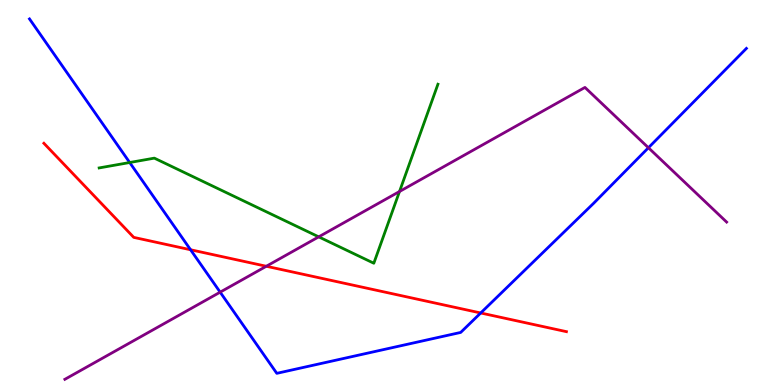[{'lines': ['blue', 'red'], 'intersections': [{'x': 2.46, 'y': 3.51}, {'x': 6.2, 'y': 1.87}]}, {'lines': ['green', 'red'], 'intersections': []}, {'lines': ['purple', 'red'], 'intersections': [{'x': 3.44, 'y': 3.08}]}, {'lines': ['blue', 'green'], 'intersections': [{'x': 1.67, 'y': 5.78}]}, {'lines': ['blue', 'purple'], 'intersections': [{'x': 2.84, 'y': 2.41}, {'x': 8.37, 'y': 6.16}]}, {'lines': ['green', 'purple'], 'intersections': [{'x': 4.11, 'y': 3.85}, {'x': 5.15, 'y': 5.03}]}]